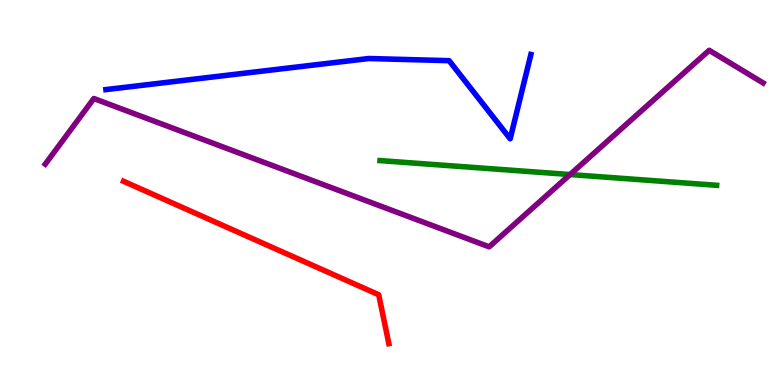[{'lines': ['blue', 'red'], 'intersections': []}, {'lines': ['green', 'red'], 'intersections': []}, {'lines': ['purple', 'red'], 'intersections': []}, {'lines': ['blue', 'green'], 'intersections': []}, {'lines': ['blue', 'purple'], 'intersections': []}, {'lines': ['green', 'purple'], 'intersections': [{'x': 7.36, 'y': 5.47}]}]